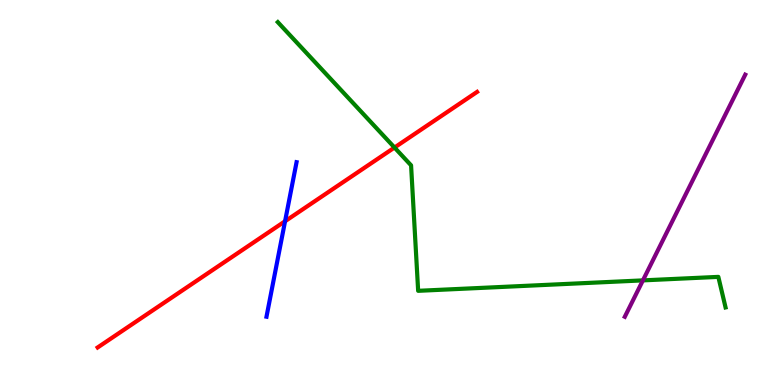[{'lines': ['blue', 'red'], 'intersections': [{'x': 3.68, 'y': 4.25}]}, {'lines': ['green', 'red'], 'intersections': [{'x': 5.09, 'y': 6.17}]}, {'lines': ['purple', 'red'], 'intersections': []}, {'lines': ['blue', 'green'], 'intersections': []}, {'lines': ['blue', 'purple'], 'intersections': []}, {'lines': ['green', 'purple'], 'intersections': [{'x': 8.3, 'y': 2.72}]}]